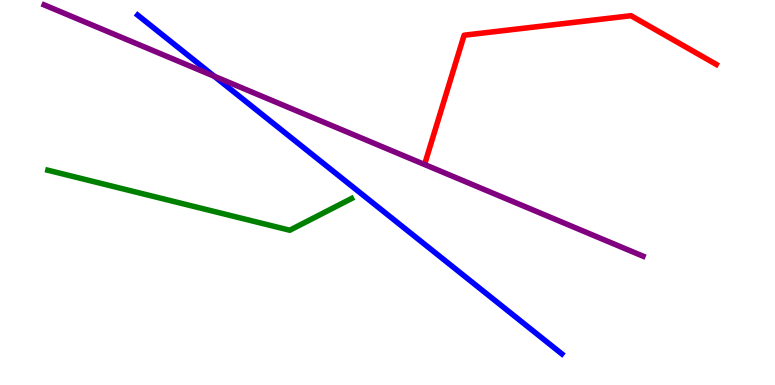[{'lines': ['blue', 'red'], 'intersections': []}, {'lines': ['green', 'red'], 'intersections': []}, {'lines': ['purple', 'red'], 'intersections': []}, {'lines': ['blue', 'green'], 'intersections': []}, {'lines': ['blue', 'purple'], 'intersections': [{'x': 2.76, 'y': 8.02}]}, {'lines': ['green', 'purple'], 'intersections': []}]